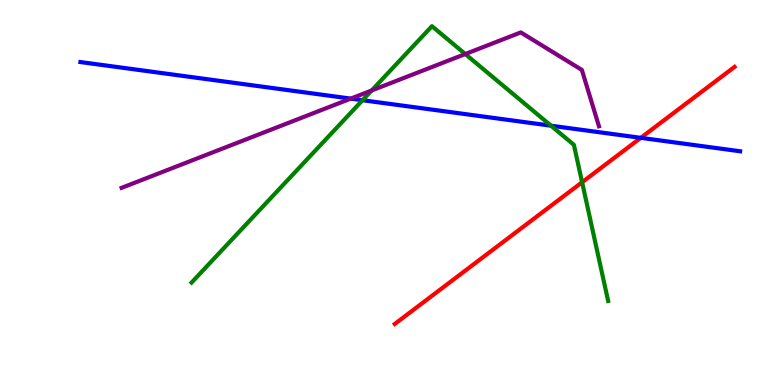[{'lines': ['blue', 'red'], 'intersections': [{'x': 8.27, 'y': 6.42}]}, {'lines': ['green', 'red'], 'intersections': [{'x': 7.51, 'y': 5.27}]}, {'lines': ['purple', 'red'], 'intersections': []}, {'lines': ['blue', 'green'], 'intersections': [{'x': 4.68, 'y': 7.4}, {'x': 7.11, 'y': 6.74}]}, {'lines': ['blue', 'purple'], 'intersections': [{'x': 4.53, 'y': 7.44}]}, {'lines': ['green', 'purple'], 'intersections': [{'x': 4.8, 'y': 7.65}, {'x': 6.0, 'y': 8.6}]}]